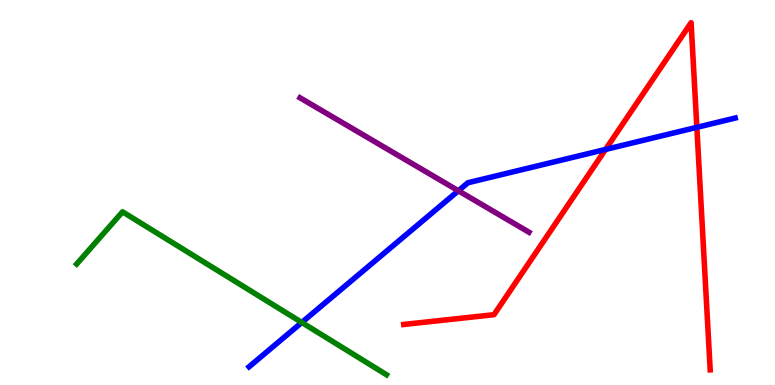[{'lines': ['blue', 'red'], 'intersections': [{'x': 7.81, 'y': 6.12}, {'x': 8.99, 'y': 6.69}]}, {'lines': ['green', 'red'], 'intersections': []}, {'lines': ['purple', 'red'], 'intersections': []}, {'lines': ['blue', 'green'], 'intersections': [{'x': 3.89, 'y': 1.62}]}, {'lines': ['blue', 'purple'], 'intersections': [{'x': 5.91, 'y': 5.04}]}, {'lines': ['green', 'purple'], 'intersections': []}]